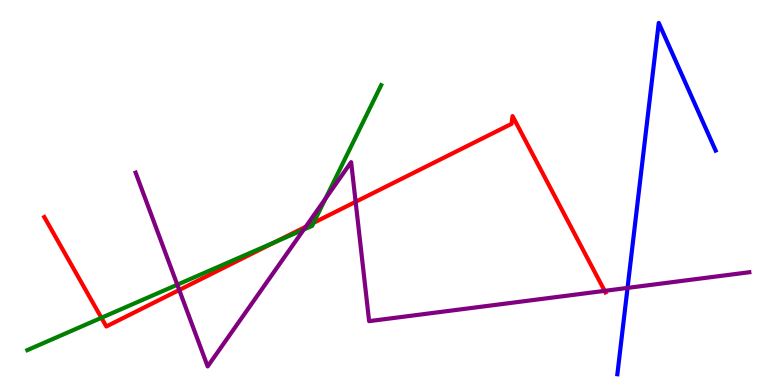[{'lines': ['blue', 'red'], 'intersections': []}, {'lines': ['green', 'red'], 'intersections': [{'x': 1.31, 'y': 1.75}, {'x': 3.56, 'y': 3.72}, {'x': 4.05, 'y': 4.21}]}, {'lines': ['purple', 'red'], 'intersections': [{'x': 2.31, 'y': 2.47}, {'x': 3.95, 'y': 4.11}, {'x': 4.59, 'y': 4.76}, {'x': 7.8, 'y': 2.45}]}, {'lines': ['blue', 'green'], 'intersections': []}, {'lines': ['blue', 'purple'], 'intersections': [{'x': 8.1, 'y': 2.52}]}, {'lines': ['green', 'purple'], 'intersections': [{'x': 2.29, 'y': 2.61}, {'x': 3.92, 'y': 4.04}, {'x': 4.2, 'y': 4.84}]}]